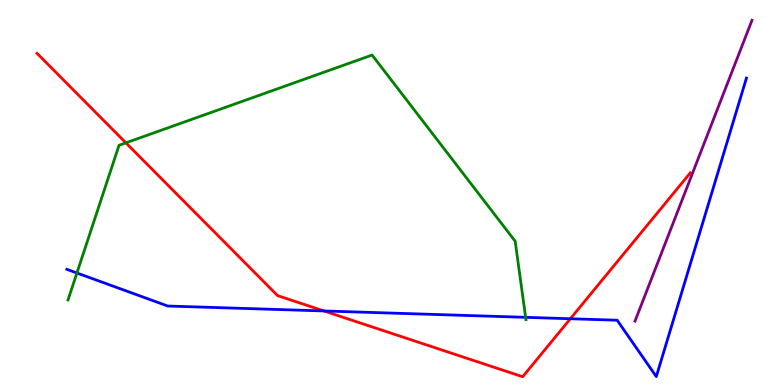[{'lines': ['blue', 'red'], 'intersections': [{'x': 4.18, 'y': 1.92}, {'x': 7.36, 'y': 1.72}]}, {'lines': ['green', 'red'], 'intersections': [{'x': 1.62, 'y': 6.29}]}, {'lines': ['purple', 'red'], 'intersections': []}, {'lines': ['blue', 'green'], 'intersections': [{'x': 0.992, 'y': 2.91}, {'x': 6.78, 'y': 1.76}]}, {'lines': ['blue', 'purple'], 'intersections': []}, {'lines': ['green', 'purple'], 'intersections': []}]